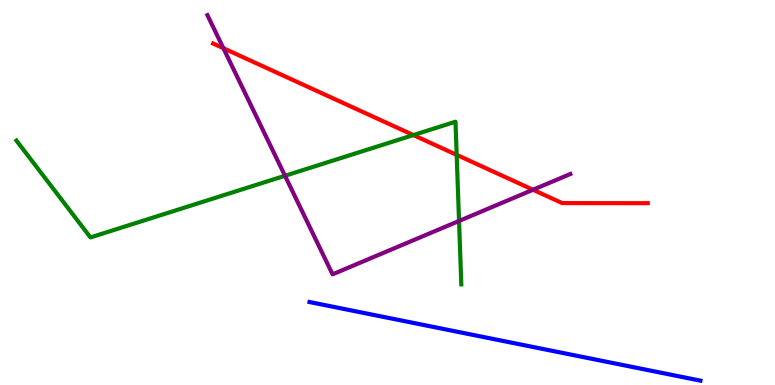[{'lines': ['blue', 'red'], 'intersections': []}, {'lines': ['green', 'red'], 'intersections': [{'x': 5.33, 'y': 6.49}, {'x': 5.89, 'y': 5.98}]}, {'lines': ['purple', 'red'], 'intersections': [{'x': 2.88, 'y': 8.75}, {'x': 6.88, 'y': 5.07}]}, {'lines': ['blue', 'green'], 'intersections': []}, {'lines': ['blue', 'purple'], 'intersections': []}, {'lines': ['green', 'purple'], 'intersections': [{'x': 3.68, 'y': 5.43}, {'x': 5.92, 'y': 4.26}]}]